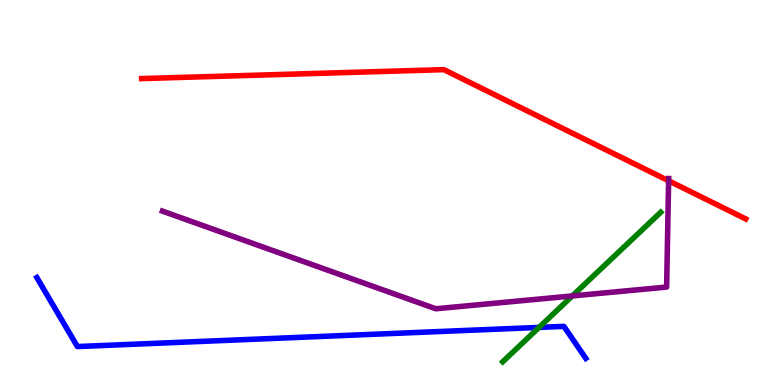[{'lines': ['blue', 'red'], 'intersections': []}, {'lines': ['green', 'red'], 'intersections': []}, {'lines': ['purple', 'red'], 'intersections': [{'x': 8.63, 'y': 5.3}]}, {'lines': ['blue', 'green'], 'intersections': [{'x': 6.96, 'y': 1.5}]}, {'lines': ['blue', 'purple'], 'intersections': []}, {'lines': ['green', 'purple'], 'intersections': [{'x': 7.38, 'y': 2.31}]}]